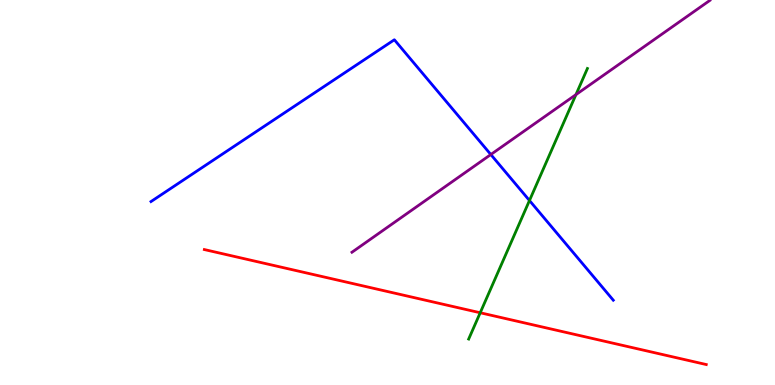[{'lines': ['blue', 'red'], 'intersections': []}, {'lines': ['green', 'red'], 'intersections': [{'x': 6.2, 'y': 1.88}]}, {'lines': ['purple', 'red'], 'intersections': []}, {'lines': ['blue', 'green'], 'intersections': [{'x': 6.83, 'y': 4.79}]}, {'lines': ['blue', 'purple'], 'intersections': [{'x': 6.33, 'y': 5.99}]}, {'lines': ['green', 'purple'], 'intersections': [{'x': 7.43, 'y': 7.54}]}]